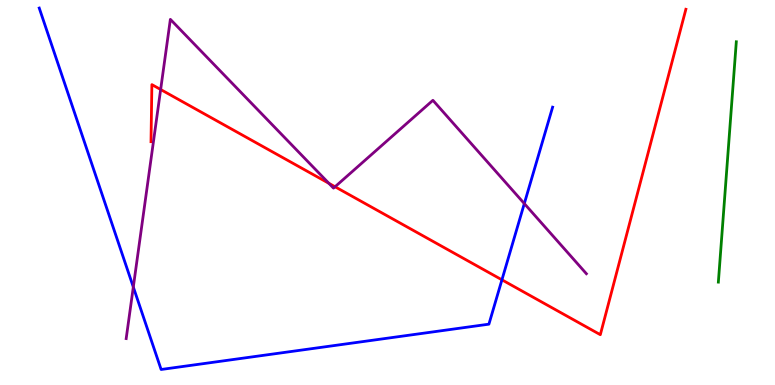[{'lines': ['blue', 'red'], 'intersections': [{'x': 6.48, 'y': 2.73}]}, {'lines': ['green', 'red'], 'intersections': []}, {'lines': ['purple', 'red'], 'intersections': [{'x': 2.07, 'y': 7.68}, {'x': 4.24, 'y': 5.24}, {'x': 4.32, 'y': 5.15}]}, {'lines': ['blue', 'green'], 'intersections': []}, {'lines': ['blue', 'purple'], 'intersections': [{'x': 1.72, 'y': 2.54}, {'x': 6.77, 'y': 4.71}]}, {'lines': ['green', 'purple'], 'intersections': []}]